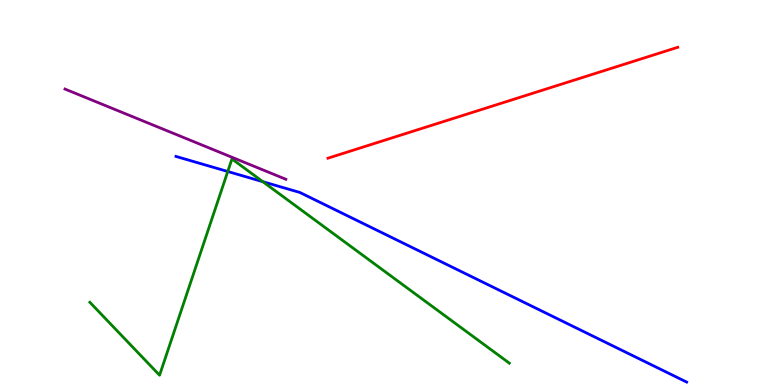[{'lines': ['blue', 'red'], 'intersections': []}, {'lines': ['green', 'red'], 'intersections': []}, {'lines': ['purple', 'red'], 'intersections': []}, {'lines': ['blue', 'green'], 'intersections': [{'x': 2.94, 'y': 5.55}, {'x': 3.39, 'y': 5.28}]}, {'lines': ['blue', 'purple'], 'intersections': []}, {'lines': ['green', 'purple'], 'intersections': []}]